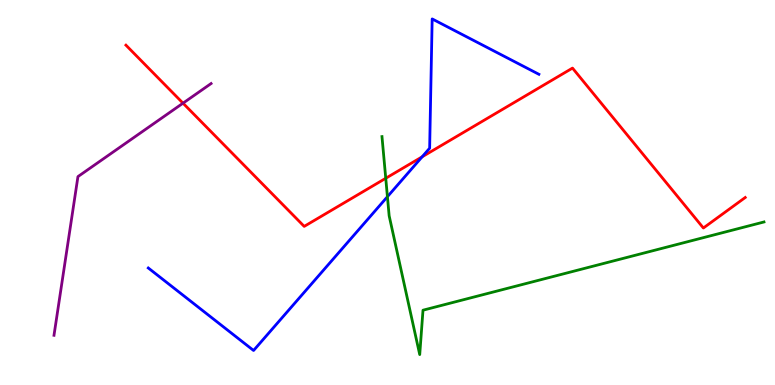[{'lines': ['blue', 'red'], 'intersections': [{'x': 5.45, 'y': 5.93}]}, {'lines': ['green', 'red'], 'intersections': [{'x': 4.98, 'y': 5.37}]}, {'lines': ['purple', 'red'], 'intersections': [{'x': 2.36, 'y': 7.32}]}, {'lines': ['blue', 'green'], 'intersections': [{'x': 5.0, 'y': 4.89}]}, {'lines': ['blue', 'purple'], 'intersections': []}, {'lines': ['green', 'purple'], 'intersections': []}]